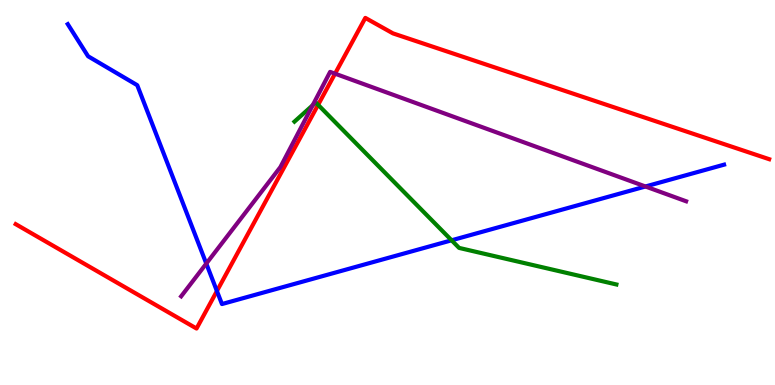[{'lines': ['blue', 'red'], 'intersections': [{'x': 2.8, 'y': 2.44}]}, {'lines': ['green', 'red'], 'intersections': [{'x': 4.1, 'y': 7.28}]}, {'lines': ['purple', 'red'], 'intersections': [{'x': 4.32, 'y': 8.09}]}, {'lines': ['blue', 'green'], 'intersections': [{'x': 5.83, 'y': 3.76}]}, {'lines': ['blue', 'purple'], 'intersections': [{'x': 2.66, 'y': 3.15}, {'x': 8.33, 'y': 5.16}]}, {'lines': ['green', 'purple'], 'intersections': [{'x': 4.03, 'y': 7.27}]}]